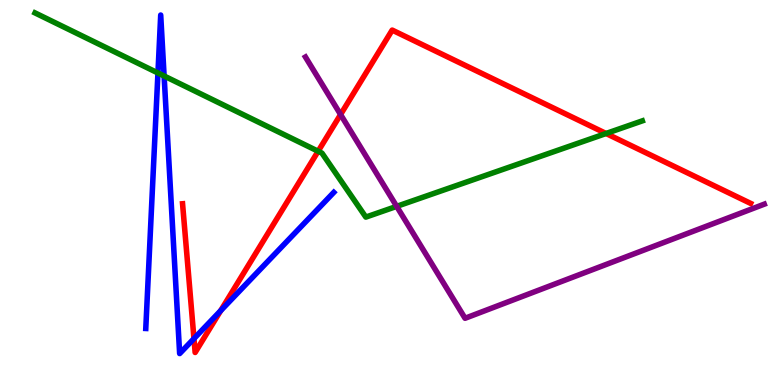[{'lines': ['blue', 'red'], 'intersections': [{'x': 2.5, 'y': 1.2}, {'x': 2.85, 'y': 1.93}]}, {'lines': ['green', 'red'], 'intersections': [{'x': 4.1, 'y': 6.07}, {'x': 7.82, 'y': 6.53}]}, {'lines': ['purple', 'red'], 'intersections': [{'x': 4.39, 'y': 7.03}]}, {'lines': ['blue', 'green'], 'intersections': [{'x': 2.04, 'y': 8.1}, {'x': 2.12, 'y': 8.03}]}, {'lines': ['blue', 'purple'], 'intersections': []}, {'lines': ['green', 'purple'], 'intersections': [{'x': 5.12, 'y': 4.64}]}]